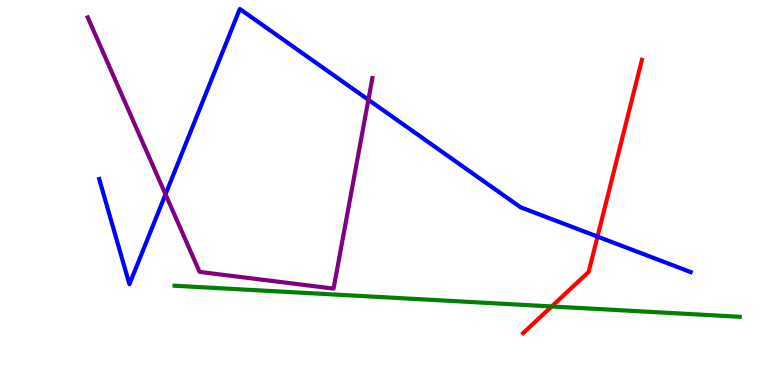[{'lines': ['blue', 'red'], 'intersections': [{'x': 7.71, 'y': 3.85}]}, {'lines': ['green', 'red'], 'intersections': [{'x': 7.12, 'y': 2.04}]}, {'lines': ['purple', 'red'], 'intersections': []}, {'lines': ['blue', 'green'], 'intersections': []}, {'lines': ['blue', 'purple'], 'intersections': [{'x': 2.14, 'y': 4.95}, {'x': 4.75, 'y': 7.41}]}, {'lines': ['green', 'purple'], 'intersections': []}]